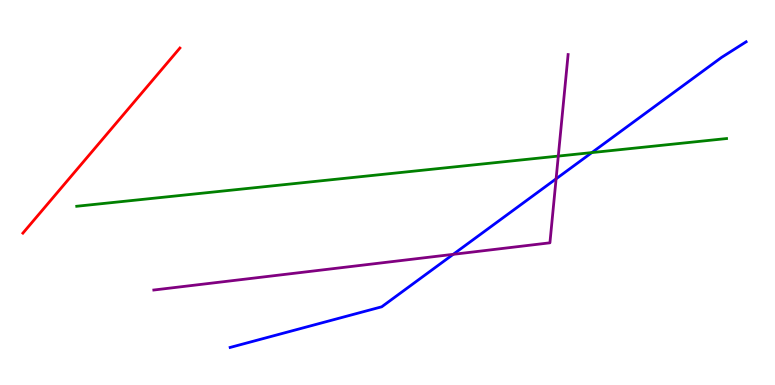[{'lines': ['blue', 'red'], 'intersections': []}, {'lines': ['green', 'red'], 'intersections': []}, {'lines': ['purple', 'red'], 'intersections': []}, {'lines': ['blue', 'green'], 'intersections': [{'x': 7.64, 'y': 6.04}]}, {'lines': ['blue', 'purple'], 'intersections': [{'x': 5.85, 'y': 3.39}, {'x': 7.18, 'y': 5.36}]}, {'lines': ['green', 'purple'], 'intersections': [{'x': 7.2, 'y': 5.95}]}]